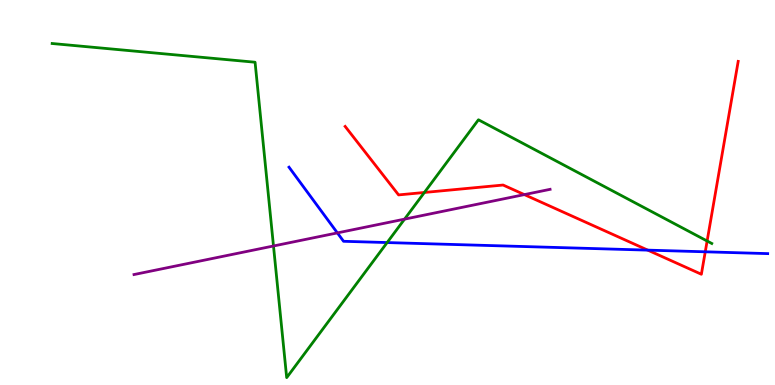[{'lines': ['blue', 'red'], 'intersections': [{'x': 8.36, 'y': 3.5}, {'x': 9.1, 'y': 3.46}]}, {'lines': ['green', 'red'], 'intersections': [{'x': 5.48, 'y': 5.0}, {'x': 9.12, 'y': 3.74}]}, {'lines': ['purple', 'red'], 'intersections': [{'x': 6.77, 'y': 4.95}]}, {'lines': ['blue', 'green'], 'intersections': [{'x': 5.0, 'y': 3.7}]}, {'lines': ['blue', 'purple'], 'intersections': [{'x': 4.35, 'y': 3.95}]}, {'lines': ['green', 'purple'], 'intersections': [{'x': 3.53, 'y': 3.61}, {'x': 5.22, 'y': 4.31}]}]